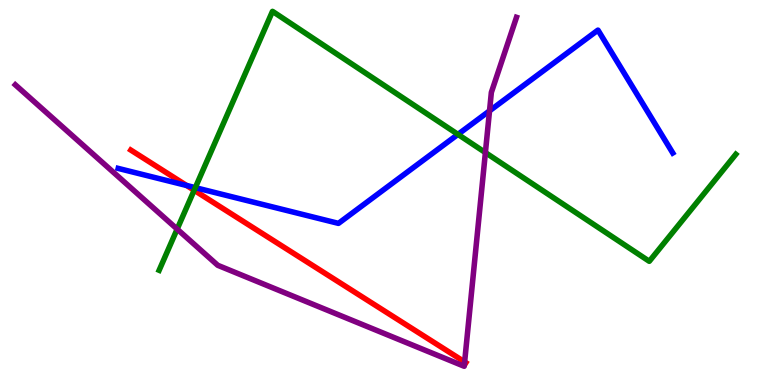[{'lines': ['blue', 'red'], 'intersections': [{'x': 2.41, 'y': 5.18}]}, {'lines': ['green', 'red'], 'intersections': [{'x': 2.51, 'y': 5.06}]}, {'lines': ['purple', 'red'], 'intersections': [{'x': 6.0, 'y': 0.6}]}, {'lines': ['blue', 'green'], 'intersections': [{'x': 2.52, 'y': 5.13}, {'x': 5.91, 'y': 6.51}]}, {'lines': ['blue', 'purple'], 'intersections': [{'x': 6.32, 'y': 7.12}]}, {'lines': ['green', 'purple'], 'intersections': [{'x': 2.29, 'y': 4.05}, {'x': 6.26, 'y': 6.04}]}]